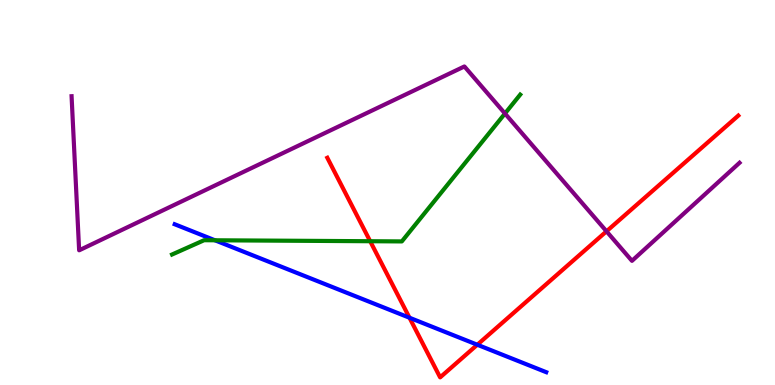[{'lines': ['blue', 'red'], 'intersections': [{'x': 5.28, 'y': 1.75}, {'x': 6.16, 'y': 1.05}]}, {'lines': ['green', 'red'], 'intersections': [{'x': 4.78, 'y': 3.73}]}, {'lines': ['purple', 'red'], 'intersections': [{'x': 7.83, 'y': 3.99}]}, {'lines': ['blue', 'green'], 'intersections': [{'x': 2.77, 'y': 3.76}]}, {'lines': ['blue', 'purple'], 'intersections': []}, {'lines': ['green', 'purple'], 'intersections': [{'x': 6.52, 'y': 7.05}]}]